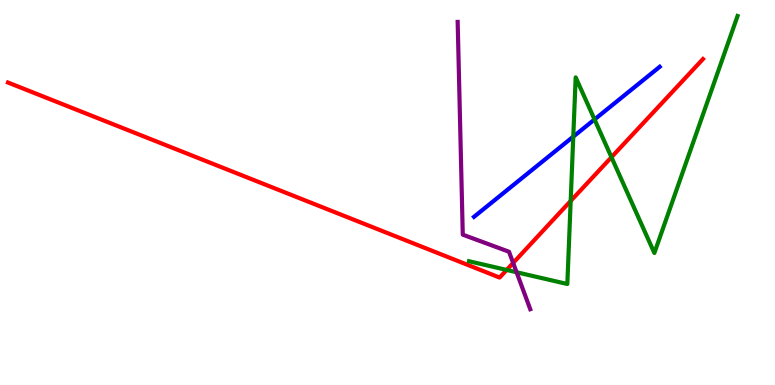[{'lines': ['blue', 'red'], 'intersections': []}, {'lines': ['green', 'red'], 'intersections': [{'x': 6.54, 'y': 2.99}, {'x': 7.36, 'y': 4.78}, {'x': 7.89, 'y': 5.92}]}, {'lines': ['purple', 'red'], 'intersections': [{'x': 6.62, 'y': 3.17}]}, {'lines': ['blue', 'green'], 'intersections': [{'x': 7.4, 'y': 6.45}, {'x': 7.67, 'y': 6.9}]}, {'lines': ['blue', 'purple'], 'intersections': []}, {'lines': ['green', 'purple'], 'intersections': [{'x': 6.67, 'y': 2.93}]}]